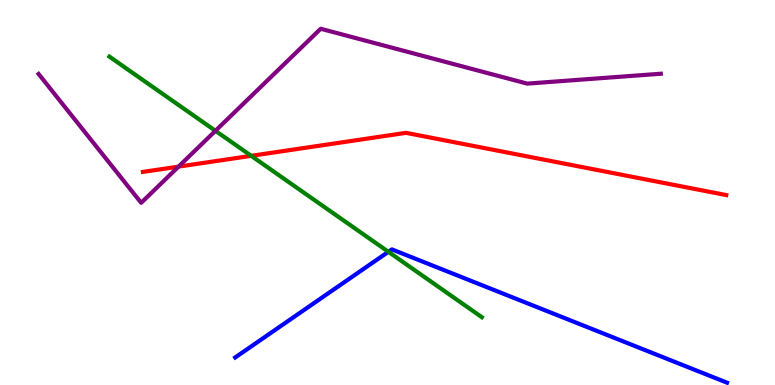[{'lines': ['blue', 'red'], 'intersections': []}, {'lines': ['green', 'red'], 'intersections': [{'x': 3.24, 'y': 5.95}]}, {'lines': ['purple', 'red'], 'intersections': [{'x': 2.3, 'y': 5.67}]}, {'lines': ['blue', 'green'], 'intersections': [{'x': 5.01, 'y': 3.46}]}, {'lines': ['blue', 'purple'], 'intersections': []}, {'lines': ['green', 'purple'], 'intersections': [{'x': 2.78, 'y': 6.6}]}]